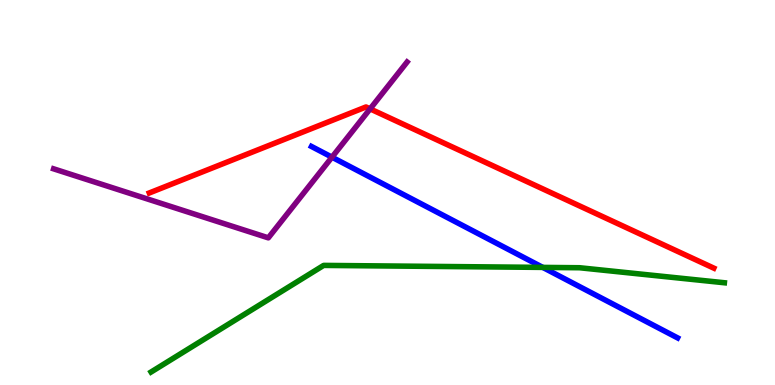[{'lines': ['blue', 'red'], 'intersections': []}, {'lines': ['green', 'red'], 'intersections': []}, {'lines': ['purple', 'red'], 'intersections': [{'x': 4.78, 'y': 7.17}]}, {'lines': ['blue', 'green'], 'intersections': [{'x': 7.0, 'y': 3.05}]}, {'lines': ['blue', 'purple'], 'intersections': [{'x': 4.28, 'y': 5.92}]}, {'lines': ['green', 'purple'], 'intersections': []}]